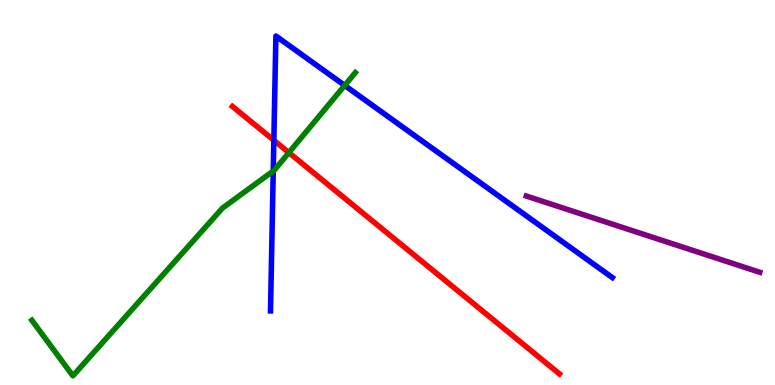[{'lines': ['blue', 'red'], 'intersections': [{'x': 3.53, 'y': 6.36}]}, {'lines': ['green', 'red'], 'intersections': [{'x': 3.73, 'y': 6.04}]}, {'lines': ['purple', 'red'], 'intersections': []}, {'lines': ['blue', 'green'], 'intersections': [{'x': 3.53, 'y': 5.56}, {'x': 4.45, 'y': 7.78}]}, {'lines': ['blue', 'purple'], 'intersections': []}, {'lines': ['green', 'purple'], 'intersections': []}]